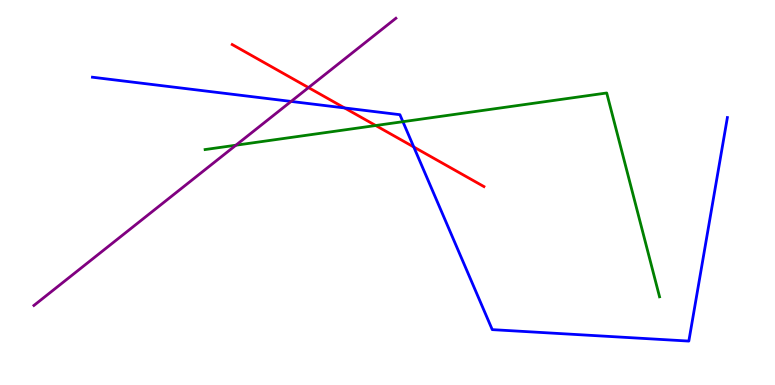[{'lines': ['blue', 'red'], 'intersections': [{'x': 4.45, 'y': 7.2}, {'x': 5.34, 'y': 6.18}]}, {'lines': ['green', 'red'], 'intersections': [{'x': 4.85, 'y': 6.74}]}, {'lines': ['purple', 'red'], 'intersections': [{'x': 3.98, 'y': 7.72}]}, {'lines': ['blue', 'green'], 'intersections': [{'x': 5.2, 'y': 6.84}]}, {'lines': ['blue', 'purple'], 'intersections': [{'x': 3.76, 'y': 7.37}]}, {'lines': ['green', 'purple'], 'intersections': [{'x': 3.04, 'y': 6.23}]}]